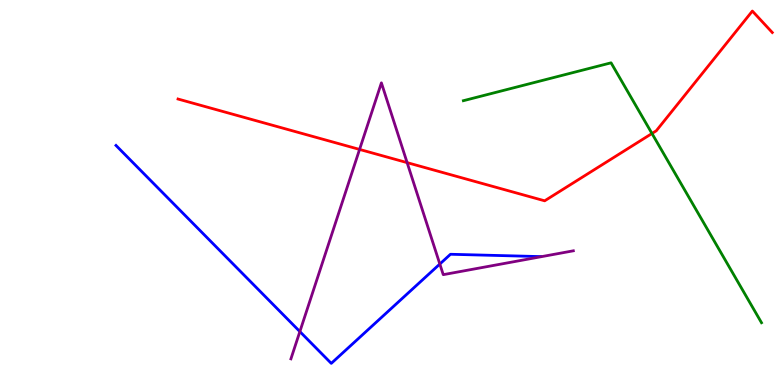[{'lines': ['blue', 'red'], 'intersections': []}, {'lines': ['green', 'red'], 'intersections': [{'x': 8.41, 'y': 6.53}]}, {'lines': ['purple', 'red'], 'intersections': [{'x': 4.64, 'y': 6.12}, {'x': 5.25, 'y': 5.78}]}, {'lines': ['blue', 'green'], 'intersections': []}, {'lines': ['blue', 'purple'], 'intersections': [{'x': 3.87, 'y': 1.39}, {'x': 5.68, 'y': 3.14}]}, {'lines': ['green', 'purple'], 'intersections': []}]